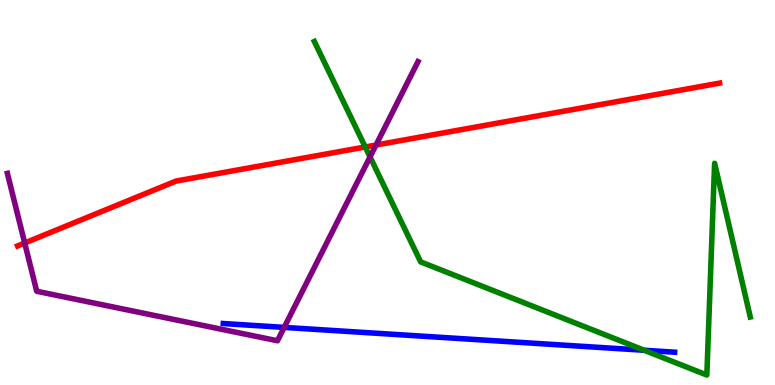[{'lines': ['blue', 'red'], 'intersections': []}, {'lines': ['green', 'red'], 'intersections': [{'x': 4.71, 'y': 6.18}]}, {'lines': ['purple', 'red'], 'intersections': [{'x': 0.319, 'y': 3.69}, {'x': 4.85, 'y': 6.23}]}, {'lines': ['blue', 'green'], 'intersections': [{'x': 8.31, 'y': 0.902}]}, {'lines': ['blue', 'purple'], 'intersections': [{'x': 3.67, 'y': 1.5}]}, {'lines': ['green', 'purple'], 'intersections': [{'x': 4.77, 'y': 5.92}]}]